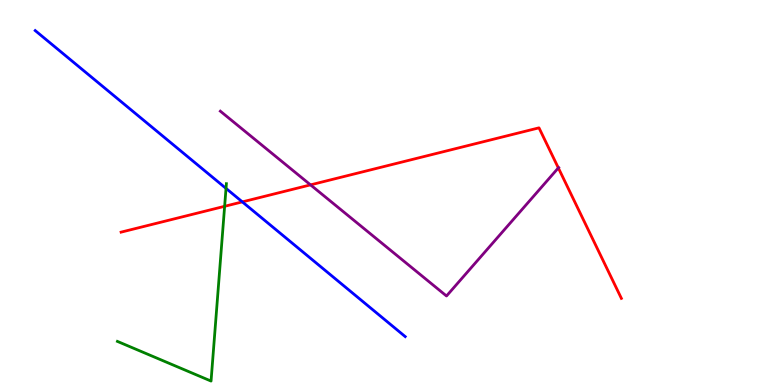[{'lines': ['blue', 'red'], 'intersections': [{'x': 3.13, 'y': 4.76}]}, {'lines': ['green', 'red'], 'intersections': [{'x': 2.9, 'y': 4.64}]}, {'lines': ['purple', 'red'], 'intersections': [{'x': 4.01, 'y': 5.2}, {'x': 7.2, 'y': 5.64}]}, {'lines': ['blue', 'green'], 'intersections': [{'x': 2.92, 'y': 5.11}]}, {'lines': ['blue', 'purple'], 'intersections': []}, {'lines': ['green', 'purple'], 'intersections': []}]